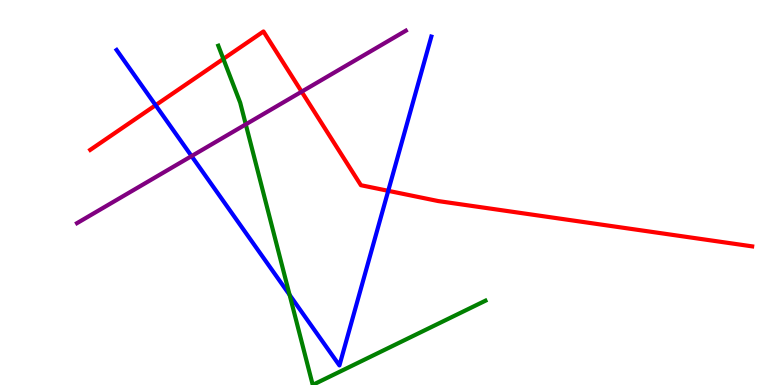[{'lines': ['blue', 'red'], 'intersections': [{'x': 2.01, 'y': 7.27}, {'x': 5.01, 'y': 5.04}]}, {'lines': ['green', 'red'], 'intersections': [{'x': 2.88, 'y': 8.47}]}, {'lines': ['purple', 'red'], 'intersections': [{'x': 3.89, 'y': 7.62}]}, {'lines': ['blue', 'green'], 'intersections': [{'x': 3.74, 'y': 2.34}]}, {'lines': ['blue', 'purple'], 'intersections': [{'x': 2.47, 'y': 5.95}]}, {'lines': ['green', 'purple'], 'intersections': [{'x': 3.17, 'y': 6.77}]}]